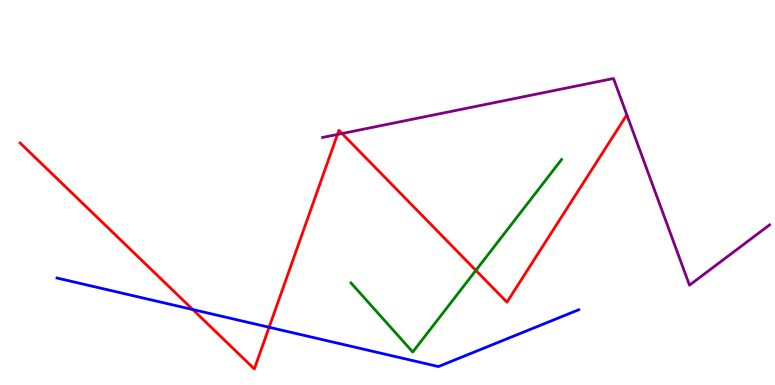[{'lines': ['blue', 'red'], 'intersections': [{'x': 2.49, 'y': 1.96}, {'x': 3.47, 'y': 1.5}]}, {'lines': ['green', 'red'], 'intersections': [{'x': 6.14, 'y': 2.98}]}, {'lines': ['purple', 'red'], 'intersections': [{'x': 4.35, 'y': 6.51}, {'x': 4.41, 'y': 6.53}]}, {'lines': ['blue', 'green'], 'intersections': []}, {'lines': ['blue', 'purple'], 'intersections': []}, {'lines': ['green', 'purple'], 'intersections': []}]